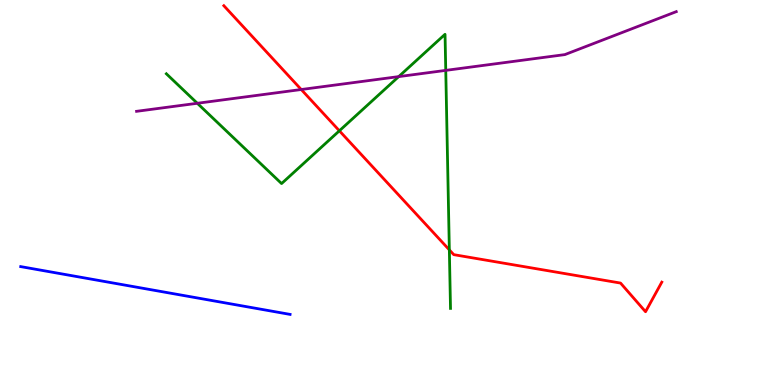[{'lines': ['blue', 'red'], 'intersections': []}, {'lines': ['green', 'red'], 'intersections': [{'x': 4.38, 'y': 6.6}, {'x': 5.8, 'y': 3.51}]}, {'lines': ['purple', 'red'], 'intersections': [{'x': 3.89, 'y': 7.67}]}, {'lines': ['blue', 'green'], 'intersections': []}, {'lines': ['blue', 'purple'], 'intersections': []}, {'lines': ['green', 'purple'], 'intersections': [{'x': 2.55, 'y': 7.32}, {'x': 5.14, 'y': 8.01}, {'x': 5.75, 'y': 8.17}]}]